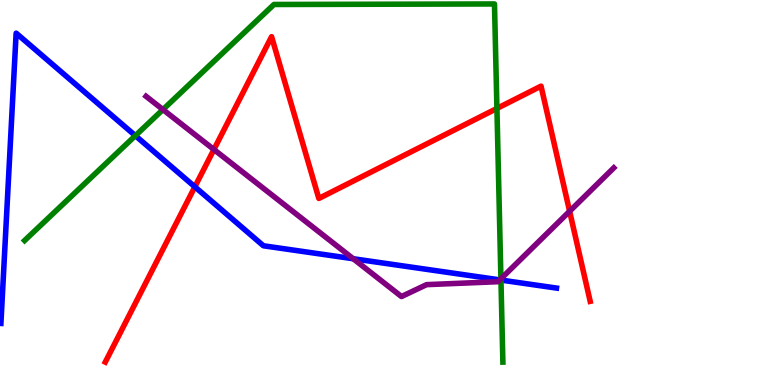[{'lines': ['blue', 'red'], 'intersections': [{'x': 2.51, 'y': 5.15}]}, {'lines': ['green', 'red'], 'intersections': [{'x': 6.41, 'y': 7.18}]}, {'lines': ['purple', 'red'], 'intersections': [{'x': 2.76, 'y': 6.12}, {'x': 7.35, 'y': 4.51}]}, {'lines': ['blue', 'green'], 'intersections': [{'x': 1.75, 'y': 6.48}, {'x': 6.46, 'y': 2.73}]}, {'lines': ['blue', 'purple'], 'intersections': [{'x': 4.56, 'y': 3.28}, {'x': 6.45, 'y': 2.73}]}, {'lines': ['green', 'purple'], 'intersections': [{'x': 2.1, 'y': 7.15}, {'x': 6.46, 'y': 2.76}]}]